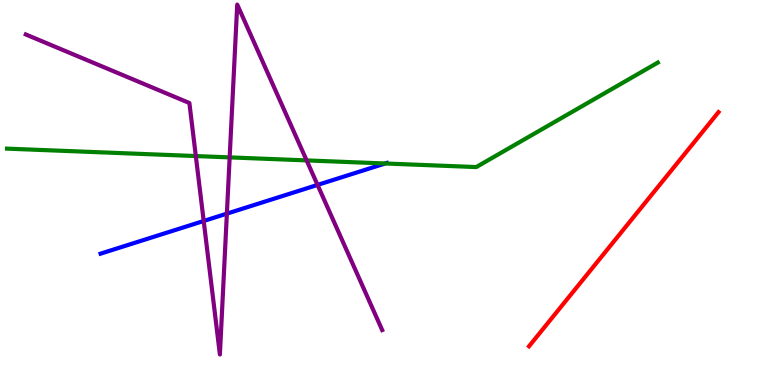[{'lines': ['blue', 'red'], 'intersections': []}, {'lines': ['green', 'red'], 'intersections': []}, {'lines': ['purple', 'red'], 'intersections': []}, {'lines': ['blue', 'green'], 'intersections': [{'x': 4.97, 'y': 5.75}]}, {'lines': ['blue', 'purple'], 'intersections': [{'x': 2.63, 'y': 4.26}, {'x': 2.93, 'y': 4.45}, {'x': 4.1, 'y': 5.2}]}, {'lines': ['green', 'purple'], 'intersections': [{'x': 2.53, 'y': 5.95}, {'x': 2.96, 'y': 5.91}, {'x': 3.96, 'y': 5.83}]}]